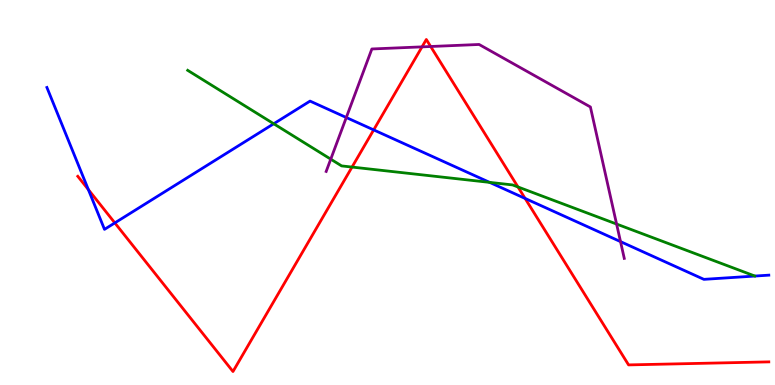[{'lines': ['blue', 'red'], 'intersections': [{'x': 1.14, 'y': 5.08}, {'x': 1.48, 'y': 4.21}, {'x': 4.82, 'y': 6.63}, {'x': 6.78, 'y': 4.85}]}, {'lines': ['green', 'red'], 'intersections': [{'x': 4.54, 'y': 5.66}, {'x': 6.68, 'y': 5.14}]}, {'lines': ['purple', 'red'], 'intersections': [{'x': 5.45, 'y': 8.78}, {'x': 5.56, 'y': 8.79}]}, {'lines': ['blue', 'green'], 'intersections': [{'x': 3.53, 'y': 6.79}, {'x': 6.32, 'y': 5.26}]}, {'lines': ['blue', 'purple'], 'intersections': [{'x': 4.47, 'y': 6.95}, {'x': 8.01, 'y': 3.72}]}, {'lines': ['green', 'purple'], 'intersections': [{'x': 4.27, 'y': 5.87}, {'x': 7.96, 'y': 4.18}]}]